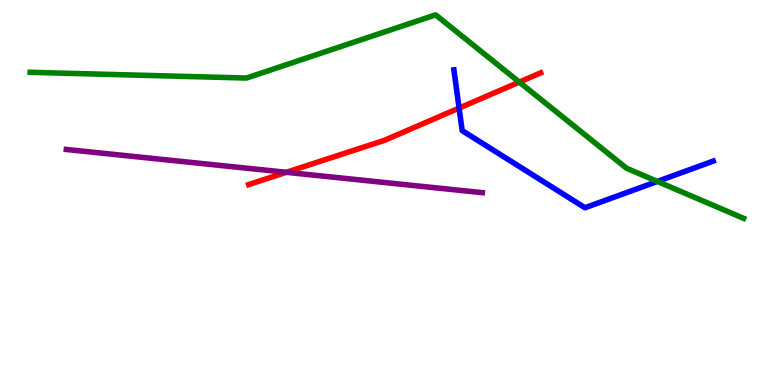[{'lines': ['blue', 'red'], 'intersections': [{'x': 5.92, 'y': 7.19}]}, {'lines': ['green', 'red'], 'intersections': [{'x': 6.7, 'y': 7.87}]}, {'lines': ['purple', 'red'], 'intersections': [{'x': 3.69, 'y': 5.52}]}, {'lines': ['blue', 'green'], 'intersections': [{'x': 8.48, 'y': 5.29}]}, {'lines': ['blue', 'purple'], 'intersections': []}, {'lines': ['green', 'purple'], 'intersections': []}]